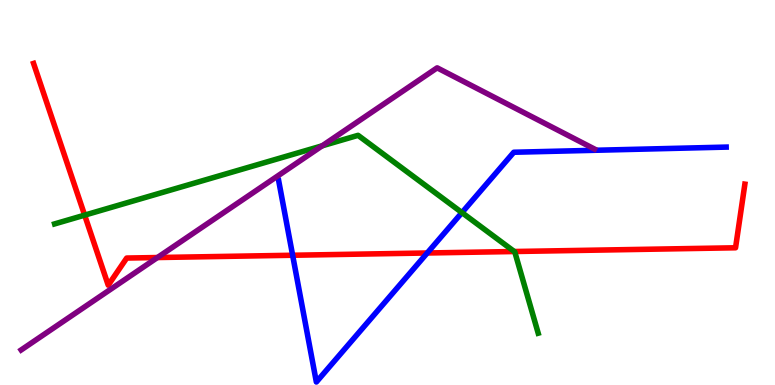[{'lines': ['blue', 'red'], 'intersections': [{'x': 3.78, 'y': 3.37}, {'x': 5.51, 'y': 3.43}]}, {'lines': ['green', 'red'], 'intersections': [{'x': 1.09, 'y': 4.41}, {'x': 6.64, 'y': 3.47}]}, {'lines': ['purple', 'red'], 'intersections': [{'x': 2.03, 'y': 3.31}]}, {'lines': ['blue', 'green'], 'intersections': [{'x': 5.96, 'y': 4.48}]}, {'lines': ['blue', 'purple'], 'intersections': []}, {'lines': ['green', 'purple'], 'intersections': [{'x': 4.16, 'y': 6.21}]}]